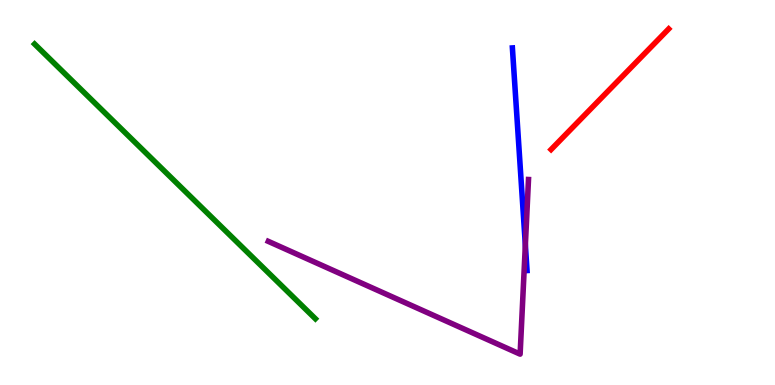[{'lines': ['blue', 'red'], 'intersections': []}, {'lines': ['green', 'red'], 'intersections': []}, {'lines': ['purple', 'red'], 'intersections': []}, {'lines': ['blue', 'green'], 'intersections': []}, {'lines': ['blue', 'purple'], 'intersections': [{'x': 6.78, 'y': 3.64}]}, {'lines': ['green', 'purple'], 'intersections': []}]